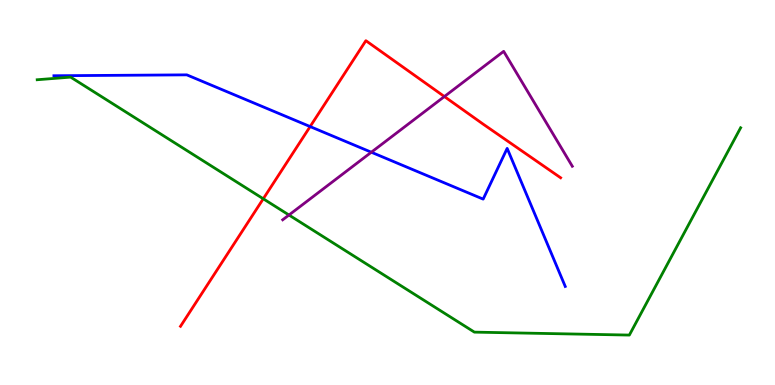[{'lines': ['blue', 'red'], 'intersections': [{'x': 4.0, 'y': 6.71}]}, {'lines': ['green', 'red'], 'intersections': [{'x': 3.4, 'y': 4.84}]}, {'lines': ['purple', 'red'], 'intersections': [{'x': 5.73, 'y': 7.49}]}, {'lines': ['blue', 'green'], 'intersections': []}, {'lines': ['blue', 'purple'], 'intersections': [{'x': 4.79, 'y': 6.05}]}, {'lines': ['green', 'purple'], 'intersections': [{'x': 3.73, 'y': 4.42}]}]